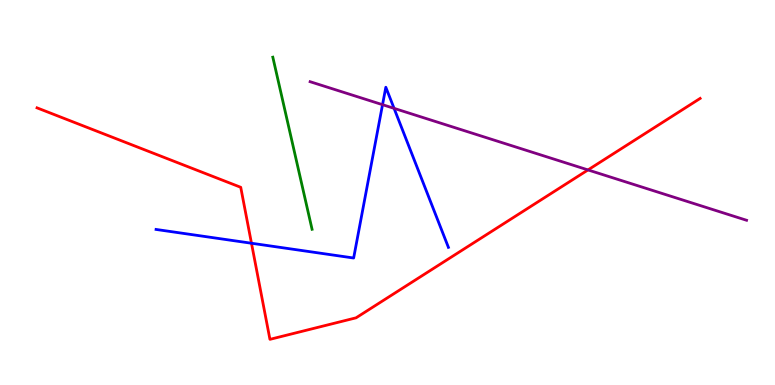[{'lines': ['blue', 'red'], 'intersections': [{'x': 3.24, 'y': 3.68}]}, {'lines': ['green', 'red'], 'intersections': []}, {'lines': ['purple', 'red'], 'intersections': [{'x': 7.59, 'y': 5.59}]}, {'lines': ['blue', 'green'], 'intersections': []}, {'lines': ['blue', 'purple'], 'intersections': [{'x': 4.94, 'y': 7.28}, {'x': 5.08, 'y': 7.19}]}, {'lines': ['green', 'purple'], 'intersections': []}]